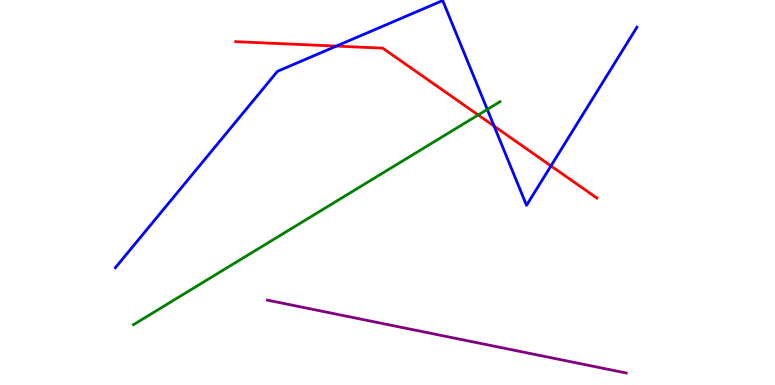[{'lines': ['blue', 'red'], 'intersections': [{'x': 4.34, 'y': 8.8}, {'x': 6.38, 'y': 6.72}, {'x': 7.11, 'y': 5.69}]}, {'lines': ['green', 'red'], 'intersections': [{'x': 6.17, 'y': 7.01}]}, {'lines': ['purple', 'red'], 'intersections': []}, {'lines': ['blue', 'green'], 'intersections': [{'x': 6.29, 'y': 7.16}]}, {'lines': ['blue', 'purple'], 'intersections': []}, {'lines': ['green', 'purple'], 'intersections': []}]